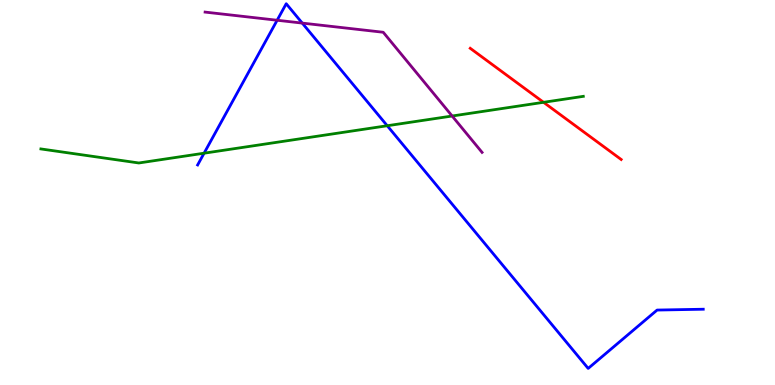[{'lines': ['blue', 'red'], 'intersections': []}, {'lines': ['green', 'red'], 'intersections': [{'x': 7.01, 'y': 7.34}]}, {'lines': ['purple', 'red'], 'intersections': []}, {'lines': ['blue', 'green'], 'intersections': [{'x': 2.63, 'y': 6.02}, {'x': 5.0, 'y': 6.73}]}, {'lines': ['blue', 'purple'], 'intersections': [{'x': 3.58, 'y': 9.47}, {'x': 3.9, 'y': 9.4}]}, {'lines': ['green', 'purple'], 'intersections': [{'x': 5.83, 'y': 6.99}]}]